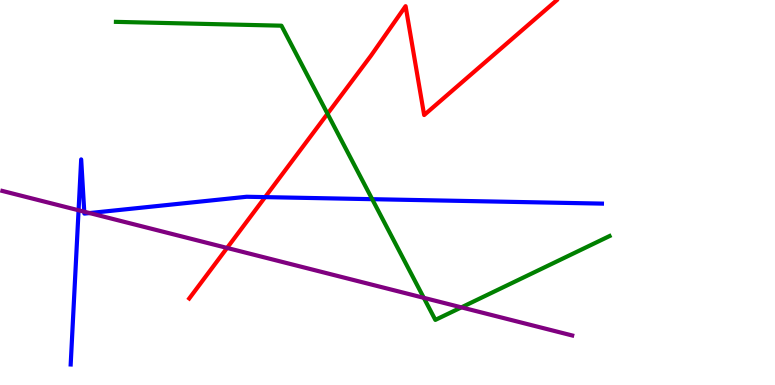[{'lines': ['blue', 'red'], 'intersections': [{'x': 3.42, 'y': 4.88}]}, {'lines': ['green', 'red'], 'intersections': [{'x': 4.23, 'y': 7.05}]}, {'lines': ['purple', 'red'], 'intersections': [{'x': 2.93, 'y': 3.56}]}, {'lines': ['blue', 'green'], 'intersections': [{'x': 4.8, 'y': 4.83}]}, {'lines': ['blue', 'purple'], 'intersections': [{'x': 1.01, 'y': 4.54}, {'x': 1.09, 'y': 4.5}, {'x': 1.16, 'y': 4.47}]}, {'lines': ['green', 'purple'], 'intersections': [{'x': 5.47, 'y': 2.26}, {'x': 5.95, 'y': 2.02}]}]